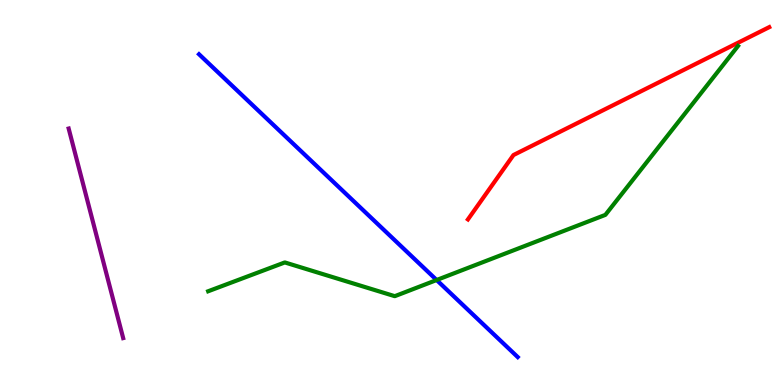[{'lines': ['blue', 'red'], 'intersections': []}, {'lines': ['green', 'red'], 'intersections': []}, {'lines': ['purple', 'red'], 'intersections': []}, {'lines': ['blue', 'green'], 'intersections': [{'x': 5.63, 'y': 2.73}]}, {'lines': ['blue', 'purple'], 'intersections': []}, {'lines': ['green', 'purple'], 'intersections': []}]